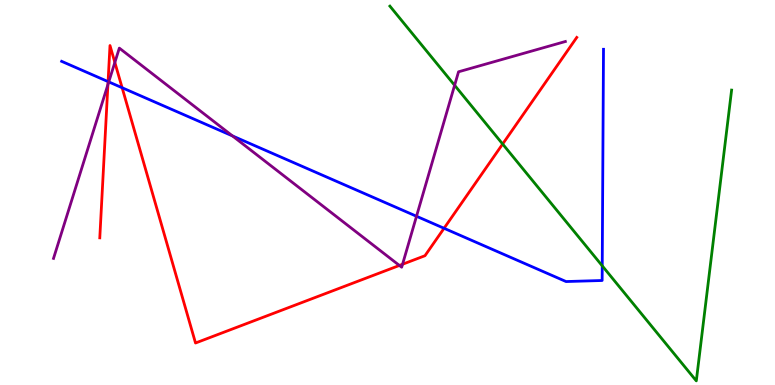[{'lines': ['blue', 'red'], 'intersections': [{'x': 1.39, 'y': 7.88}, {'x': 1.58, 'y': 7.72}, {'x': 5.73, 'y': 4.07}]}, {'lines': ['green', 'red'], 'intersections': [{'x': 6.49, 'y': 6.26}]}, {'lines': ['purple', 'red'], 'intersections': [{'x': 1.39, 'y': 7.8}, {'x': 1.48, 'y': 8.38}, {'x': 5.15, 'y': 3.11}, {'x': 5.19, 'y': 3.14}]}, {'lines': ['blue', 'green'], 'intersections': [{'x': 7.77, 'y': 3.1}]}, {'lines': ['blue', 'purple'], 'intersections': [{'x': 1.4, 'y': 7.87}, {'x': 3.0, 'y': 6.47}, {'x': 5.37, 'y': 4.38}]}, {'lines': ['green', 'purple'], 'intersections': [{'x': 5.87, 'y': 7.78}]}]